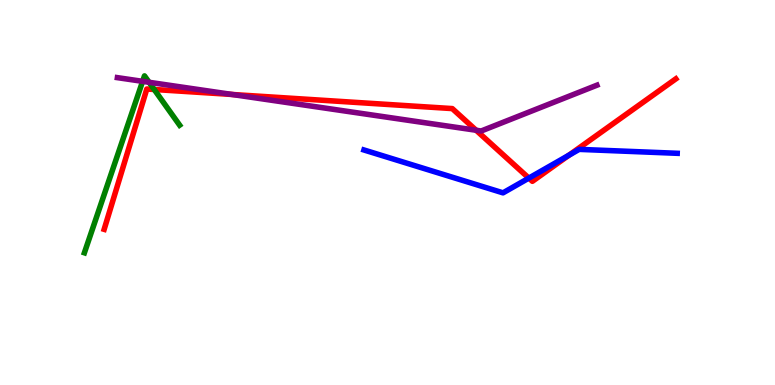[{'lines': ['blue', 'red'], 'intersections': [{'x': 6.82, 'y': 5.37}, {'x': 7.34, 'y': 5.97}]}, {'lines': ['green', 'red'], 'intersections': [{'x': 1.99, 'y': 7.68}]}, {'lines': ['purple', 'red'], 'intersections': [{'x': 3.0, 'y': 7.55}, {'x': 6.14, 'y': 6.62}]}, {'lines': ['blue', 'green'], 'intersections': []}, {'lines': ['blue', 'purple'], 'intersections': []}, {'lines': ['green', 'purple'], 'intersections': [{'x': 1.84, 'y': 7.89}, {'x': 1.92, 'y': 7.86}]}]